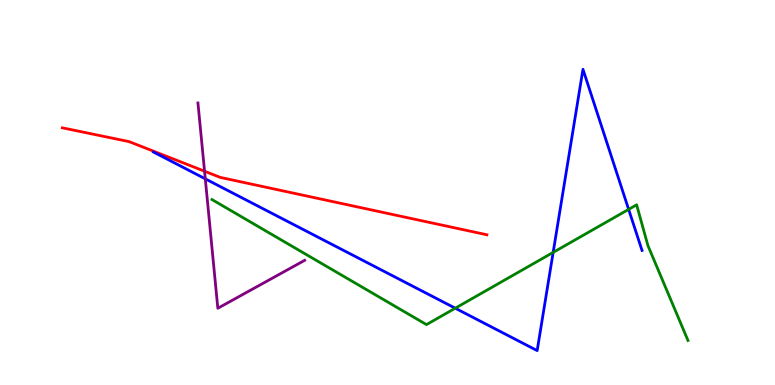[{'lines': ['blue', 'red'], 'intersections': []}, {'lines': ['green', 'red'], 'intersections': []}, {'lines': ['purple', 'red'], 'intersections': [{'x': 2.64, 'y': 5.55}]}, {'lines': ['blue', 'green'], 'intersections': [{'x': 5.87, 'y': 1.99}, {'x': 7.14, 'y': 3.44}, {'x': 8.11, 'y': 4.56}]}, {'lines': ['blue', 'purple'], 'intersections': [{'x': 2.65, 'y': 5.35}]}, {'lines': ['green', 'purple'], 'intersections': []}]